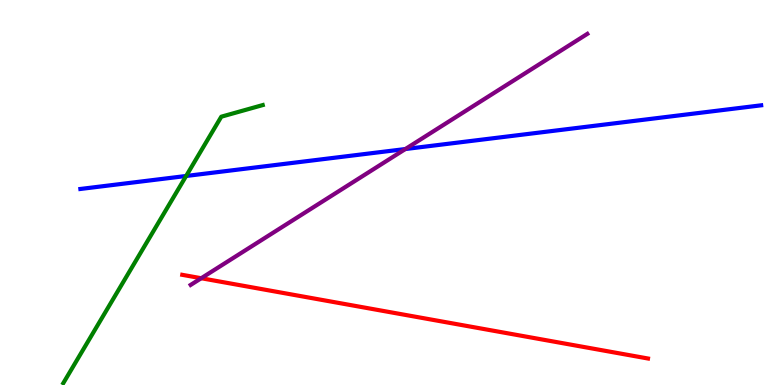[{'lines': ['blue', 'red'], 'intersections': []}, {'lines': ['green', 'red'], 'intersections': []}, {'lines': ['purple', 'red'], 'intersections': [{'x': 2.6, 'y': 2.77}]}, {'lines': ['blue', 'green'], 'intersections': [{'x': 2.4, 'y': 5.43}]}, {'lines': ['blue', 'purple'], 'intersections': [{'x': 5.23, 'y': 6.13}]}, {'lines': ['green', 'purple'], 'intersections': []}]